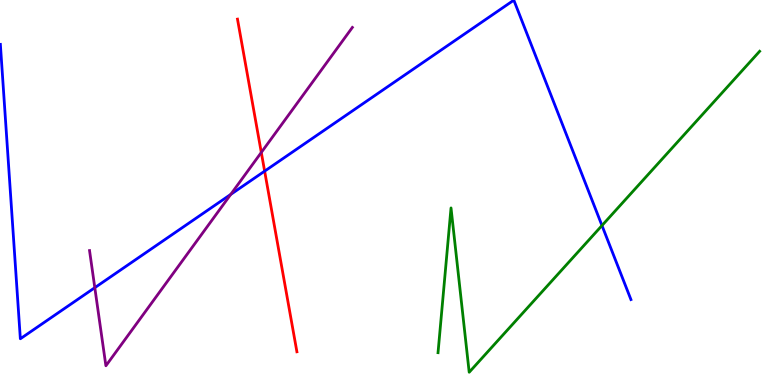[{'lines': ['blue', 'red'], 'intersections': [{'x': 3.41, 'y': 5.55}]}, {'lines': ['green', 'red'], 'intersections': []}, {'lines': ['purple', 'red'], 'intersections': [{'x': 3.37, 'y': 6.04}]}, {'lines': ['blue', 'green'], 'intersections': [{'x': 7.77, 'y': 4.14}]}, {'lines': ['blue', 'purple'], 'intersections': [{'x': 1.22, 'y': 2.53}, {'x': 2.98, 'y': 4.95}]}, {'lines': ['green', 'purple'], 'intersections': []}]